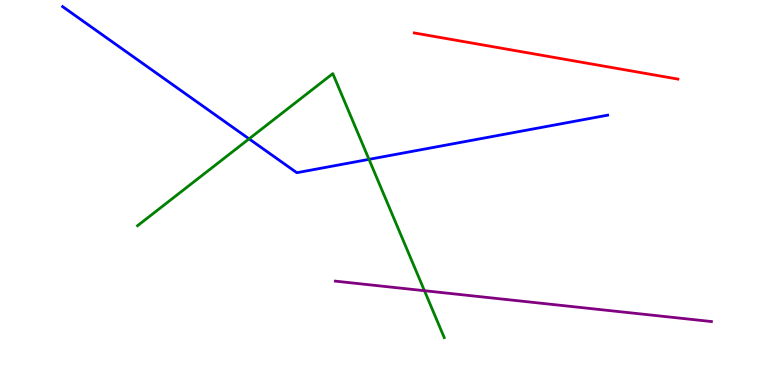[{'lines': ['blue', 'red'], 'intersections': []}, {'lines': ['green', 'red'], 'intersections': []}, {'lines': ['purple', 'red'], 'intersections': []}, {'lines': ['blue', 'green'], 'intersections': [{'x': 3.21, 'y': 6.39}, {'x': 4.76, 'y': 5.86}]}, {'lines': ['blue', 'purple'], 'intersections': []}, {'lines': ['green', 'purple'], 'intersections': [{'x': 5.48, 'y': 2.45}]}]